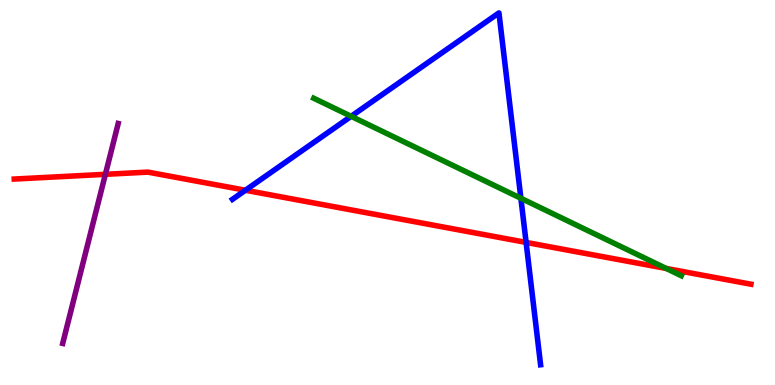[{'lines': ['blue', 'red'], 'intersections': [{'x': 3.17, 'y': 5.06}, {'x': 6.79, 'y': 3.7}]}, {'lines': ['green', 'red'], 'intersections': [{'x': 8.6, 'y': 3.03}]}, {'lines': ['purple', 'red'], 'intersections': [{'x': 1.36, 'y': 5.47}]}, {'lines': ['blue', 'green'], 'intersections': [{'x': 4.53, 'y': 6.98}, {'x': 6.72, 'y': 4.85}]}, {'lines': ['blue', 'purple'], 'intersections': []}, {'lines': ['green', 'purple'], 'intersections': []}]